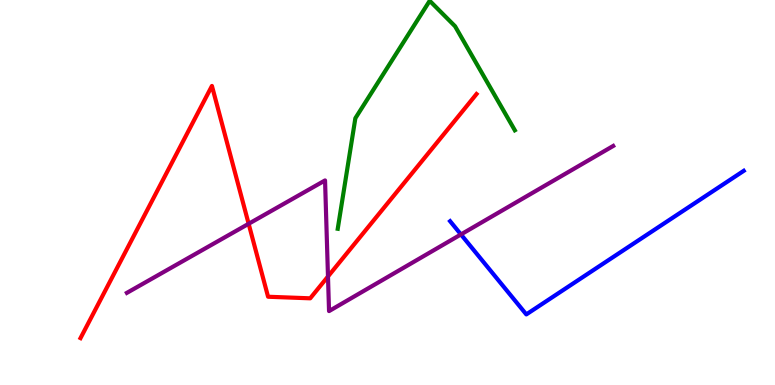[{'lines': ['blue', 'red'], 'intersections': []}, {'lines': ['green', 'red'], 'intersections': []}, {'lines': ['purple', 'red'], 'intersections': [{'x': 3.21, 'y': 4.19}, {'x': 4.23, 'y': 2.82}]}, {'lines': ['blue', 'green'], 'intersections': []}, {'lines': ['blue', 'purple'], 'intersections': [{'x': 5.95, 'y': 3.91}]}, {'lines': ['green', 'purple'], 'intersections': []}]